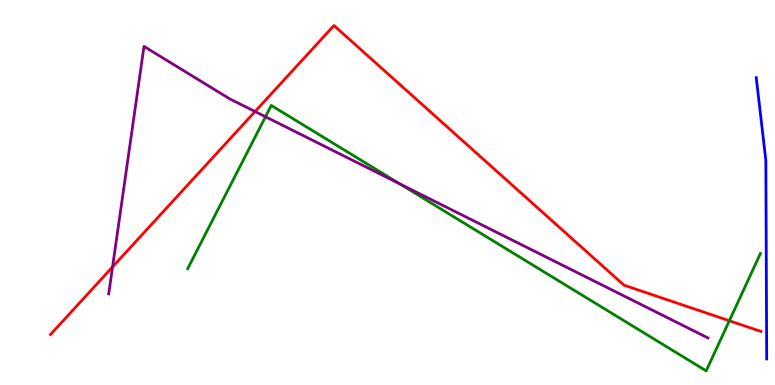[{'lines': ['blue', 'red'], 'intersections': []}, {'lines': ['green', 'red'], 'intersections': [{'x': 9.41, 'y': 1.67}]}, {'lines': ['purple', 'red'], 'intersections': [{'x': 1.45, 'y': 3.07}, {'x': 3.29, 'y': 7.1}]}, {'lines': ['blue', 'green'], 'intersections': []}, {'lines': ['blue', 'purple'], 'intersections': []}, {'lines': ['green', 'purple'], 'intersections': [{'x': 3.43, 'y': 6.97}, {'x': 5.16, 'y': 5.22}]}]